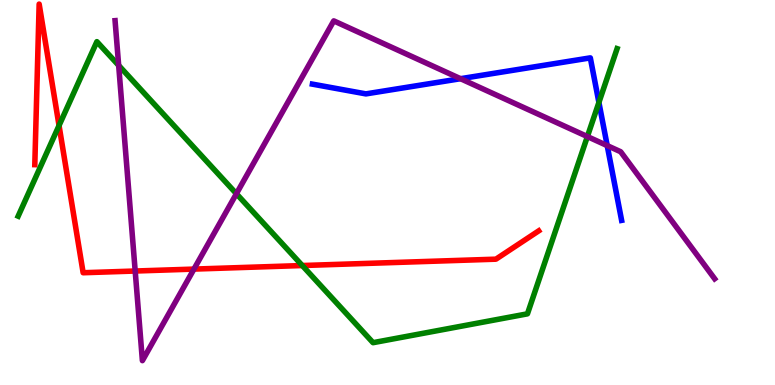[{'lines': ['blue', 'red'], 'intersections': []}, {'lines': ['green', 'red'], 'intersections': [{'x': 0.762, 'y': 6.74}, {'x': 3.9, 'y': 3.1}]}, {'lines': ['purple', 'red'], 'intersections': [{'x': 1.74, 'y': 2.96}, {'x': 2.5, 'y': 3.01}]}, {'lines': ['blue', 'green'], 'intersections': [{'x': 7.73, 'y': 7.34}]}, {'lines': ['blue', 'purple'], 'intersections': [{'x': 5.94, 'y': 7.96}, {'x': 7.84, 'y': 6.22}]}, {'lines': ['green', 'purple'], 'intersections': [{'x': 1.53, 'y': 8.3}, {'x': 3.05, 'y': 4.97}, {'x': 7.58, 'y': 6.45}]}]